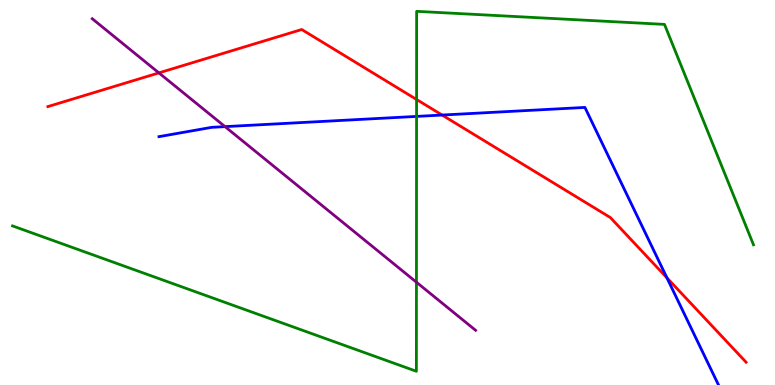[{'lines': ['blue', 'red'], 'intersections': [{'x': 5.7, 'y': 7.01}, {'x': 8.61, 'y': 2.78}]}, {'lines': ['green', 'red'], 'intersections': [{'x': 5.38, 'y': 7.42}]}, {'lines': ['purple', 'red'], 'intersections': [{'x': 2.05, 'y': 8.11}]}, {'lines': ['blue', 'green'], 'intersections': [{'x': 5.37, 'y': 6.98}]}, {'lines': ['blue', 'purple'], 'intersections': [{'x': 2.9, 'y': 6.71}]}, {'lines': ['green', 'purple'], 'intersections': [{'x': 5.37, 'y': 2.67}]}]